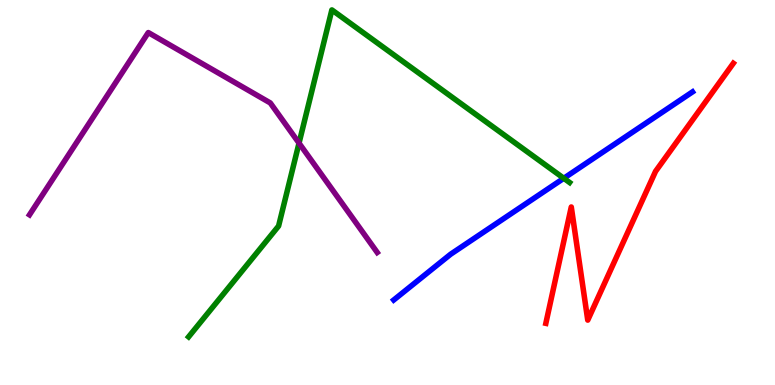[{'lines': ['blue', 'red'], 'intersections': []}, {'lines': ['green', 'red'], 'intersections': []}, {'lines': ['purple', 'red'], 'intersections': []}, {'lines': ['blue', 'green'], 'intersections': [{'x': 7.27, 'y': 5.37}]}, {'lines': ['blue', 'purple'], 'intersections': []}, {'lines': ['green', 'purple'], 'intersections': [{'x': 3.86, 'y': 6.28}]}]